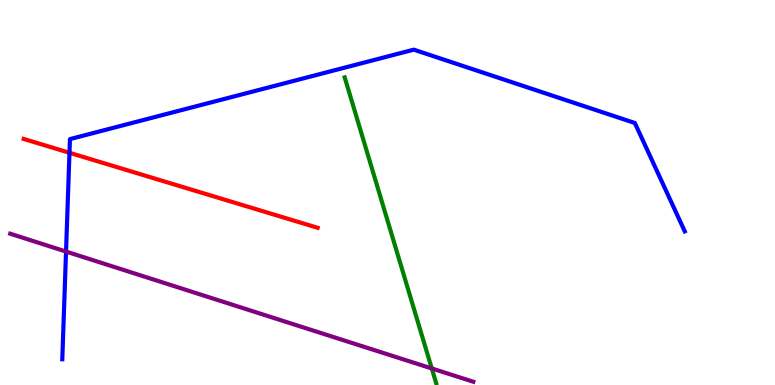[{'lines': ['blue', 'red'], 'intersections': [{'x': 0.896, 'y': 6.03}]}, {'lines': ['green', 'red'], 'intersections': []}, {'lines': ['purple', 'red'], 'intersections': []}, {'lines': ['blue', 'green'], 'intersections': []}, {'lines': ['blue', 'purple'], 'intersections': [{'x': 0.852, 'y': 3.47}]}, {'lines': ['green', 'purple'], 'intersections': [{'x': 5.57, 'y': 0.43}]}]